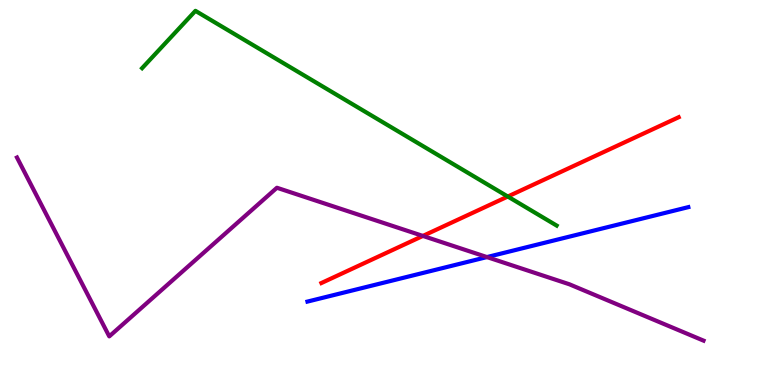[{'lines': ['blue', 'red'], 'intersections': []}, {'lines': ['green', 'red'], 'intersections': [{'x': 6.55, 'y': 4.9}]}, {'lines': ['purple', 'red'], 'intersections': [{'x': 5.46, 'y': 3.87}]}, {'lines': ['blue', 'green'], 'intersections': []}, {'lines': ['blue', 'purple'], 'intersections': [{'x': 6.28, 'y': 3.32}]}, {'lines': ['green', 'purple'], 'intersections': []}]